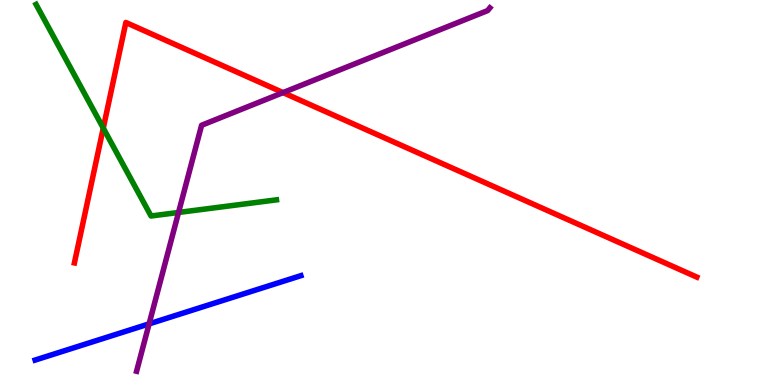[{'lines': ['blue', 'red'], 'intersections': []}, {'lines': ['green', 'red'], 'intersections': [{'x': 1.33, 'y': 6.67}]}, {'lines': ['purple', 'red'], 'intersections': [{'x': 3.65, 'y': 7.59}]}, {'lines': ['blue', 'green'], 'intersections': []}, {'lines': ['blue', 'purple'], 'intersections': [{'x': 1.92, 'y': 1.59}]}, {'lines': ['green', 'purple'], 'intersections': [{'x': 2.3, 'y': 4.48}]}]